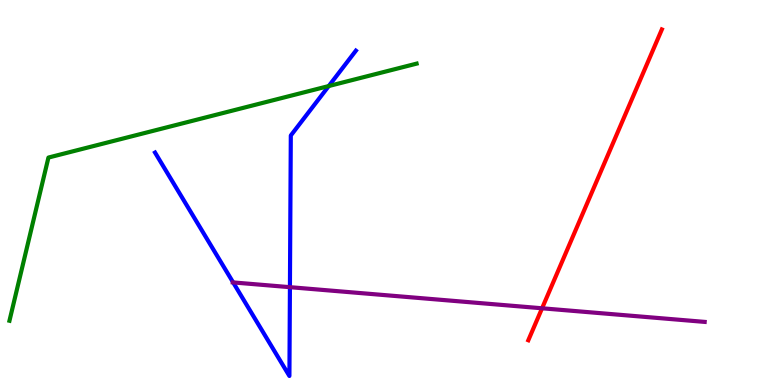[{'lines': ['blue', 'red'], 'intersections': []}, {'lines': ['green', 'red'], 'intersections': []}, {'lines': ['purple', 'red'], 'intersections': [{'x': 6.99, 'y': 1.99}]}, {'lines': ['blue', 'green'], 'intersections': [{'x': 4.24, 'y': 7.77}]}, {'lines': ['blue', 'purple'], 'intersections': [{'x': 3.01, 'y': 2.66}, {'x': 3.74, 'y': 2.54}]}, {'lines': ['green', 'purple'], 'intersections': []}]